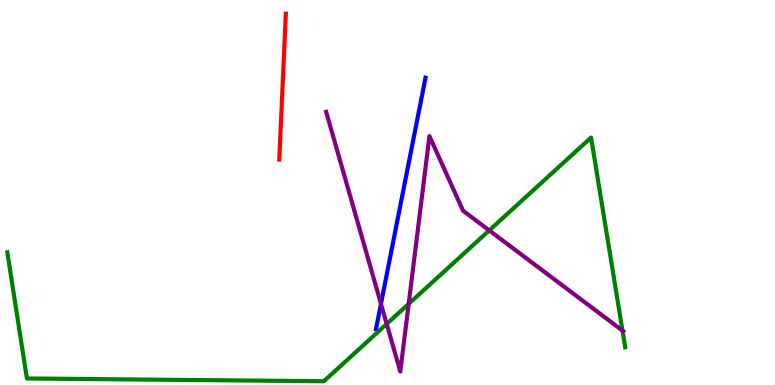[{'lines': ['blue', 'red'], 'intersections': []}, {'lines': ['green', 'red'], 'intersections': []}, {'lines': ['purple', 'red'], 'intersections': []}, {'lines': ['blue', 'green'], 'intersections': []}, {'lines': ['blue', 'purple'], 'intersections': [{'x': 4.92, 'y': 2.11}]}, {'lines': ['green', 'purple'], 'intersections': [{'x': 4.99, 'y': 1.59}, {'x': 5.27, 'y': 2.11}, {'x': 6.31, 'y': 4.02}, {'x': 8.03, 'y': 1.41}]}]